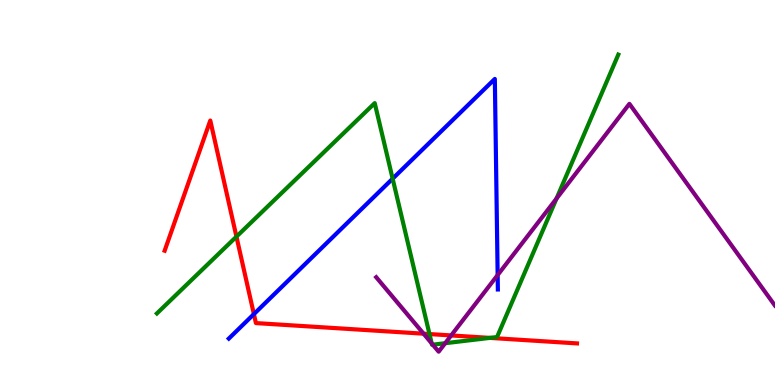[{'lines': ['blue', 'red'], 'intersections': [{'x': 3.28, 'y': 1.84}]}, {'lines': ['green', 'red'], 'intersections': [{'x': 3.05, 'y': 3.85}, {'x': 5.54, 'y': 1.32}, {'x': 6.32, 'y': 1.22}]}, {'lines': ['purple', 'red'], 'intersections': [{'x': 5.47, 'y': 1.33}, {'x': 5.82, 'y': 1.29}]}, {'lines': ['blue', 'green'], 'intersections': [{'x': 5.07, 'y': 5.36}]}, {'lines': ['blue', 'purple'], 'intersections': [{'x': 6.42, 'y': 2.86}]}, {'lines': ['green', 'purple'], 'intersections': [{'x': 5.57, 'y': 1.08}, {'x': 5.58, 'y': 1.05}, {'x': 5.74, 'y': 1.09}, {'x': 7.18, 'y': 4.84}]}]